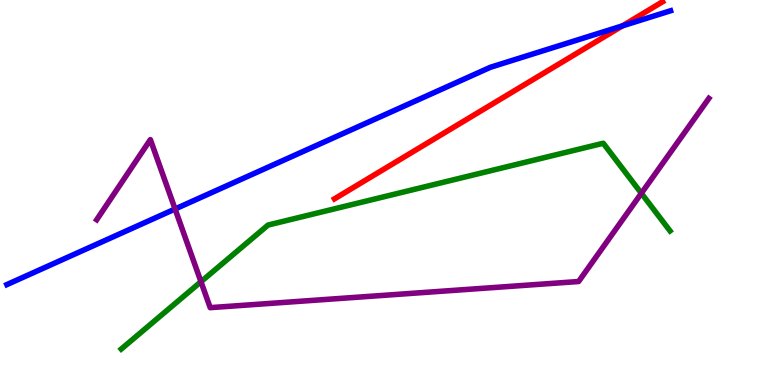[{'lines': ['blue', 'red'], 'intersections': [{'x': 8.03, 'y': 9.33}]}, {'lines': ['green', 'red'], 'intersections': []}, {'lines': ['purple', 'red'], 'intersections': []}, {'lines': ['blue', 'green'], 'intersections': []}, {'lines': ['blue', 'purple'], 'intersections': [{'x': 2.26, 'y': 4.57}]}, {'lines': ['green', 'purple'], 'intersections': [{'x': 2.59, 'y': 2.68}, {'x': 8.28, 'y': 4.98}]}]